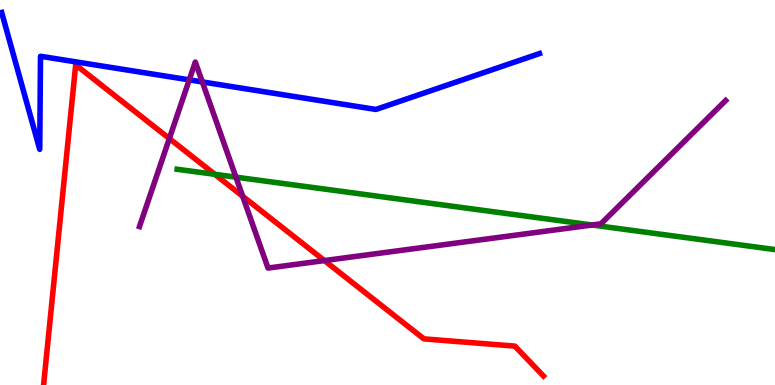[{'lines': ['blue', 'red'], 'intersections': []}, {'lines': ['green', 'red'], 'intersections': [{'x': 2.77, 'y': 5.47}]}, {'lines': ['purple', 'red'], 'intersections': [{'x': 2.19, 'y': 6.4}, {'x': 3.13, 'y': 4.9}, {'x': 4.19, 'y': 3.23}]}, {'lines': ['blue', 'green'], 'intersections': []}, {'lines': ['blue', 'purple'], 'intersections': [{'x': 2.44, 'y': 7.93}, {'x': 2.61, 'y': 7.87}]}, {'lines': ['green', 'purple'], 'intersections': [{'x': 3.04, 'y': 5.4}, {'x': 7.64, 'y': 4.16}]}]